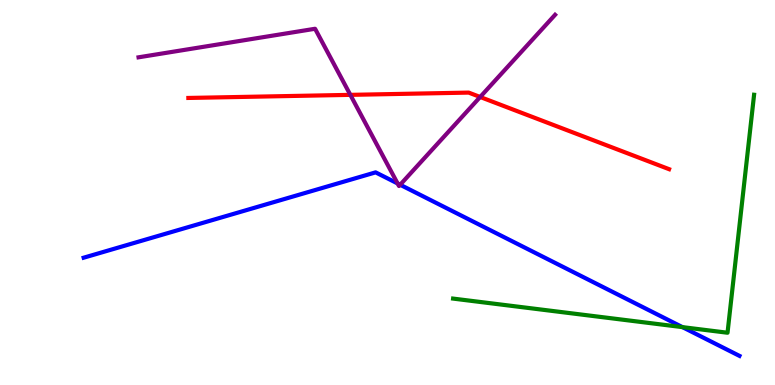[{'lines': ['blue', 'red'], 'intersections': []}, {'lines': ['green', 'red'], 'intersections': []}, {'lines': ['purple', 'red'], 'intersections': [{'x': 4.52, 'y': 7.54}, {'x': 6.2, 'y': 7.48}]}, {'lines': ['blue', 'green'], 'intersections': [{'x': 8.81, 'y': 1.5}]}, {'lines': ['blue', 'purple'], 'intersections': [{'x': 5.13, 'y': 5.23}, {'x': 5.16, 'y': 5.2}]}, {'lines': ['green', 'purple'], 'intersections': []}]